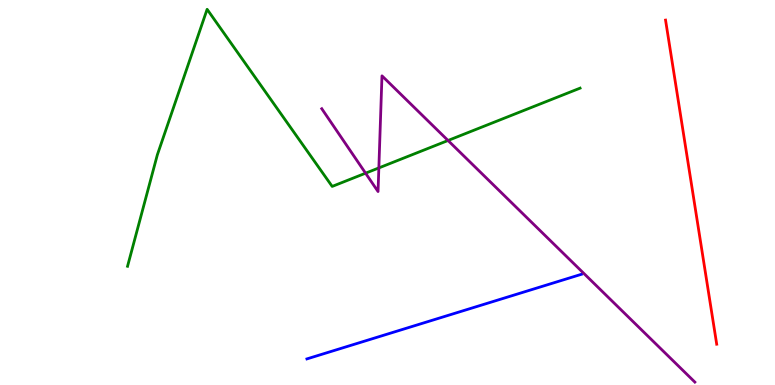[{'lines': ['blue', 'red'], 'intersections': []}, {'lines': ['green', 'red'], 'intersections': []}, {'lines': ['purple', 'red'], 'intersections': []}, {'lines': ['blue', 'green'], 'intersections': []}, {'lines': ['blue', 'purple'], 'intersections': []}, {'lines': ['green', 'purple'], 'intersections': [{'x': 4.72, 'y': 5.5}, {'x': 4.89, 'y': 5.64}, {'x': 5.78, 'y': 6.35}]}]